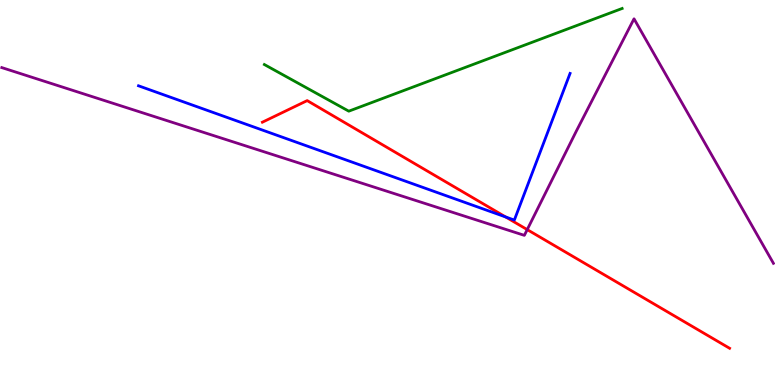[{'lines': ['blue', 'red'], 'intersections': [{'x': 6.52, 'y': 4.36}]}, {'lines': ['green', 'red'], 'intersections': []}, {'lines': ['purple', 'red'], 'intersections': [{'x': 6.8, 'y': 4.04}]}, {'lines': ['blue', 'green'], 'intersections': []}, {'lines': ['blue', 'purple'], 'intersections': []}, {'lines': ['green', 'purple'], 'intersections': []}]